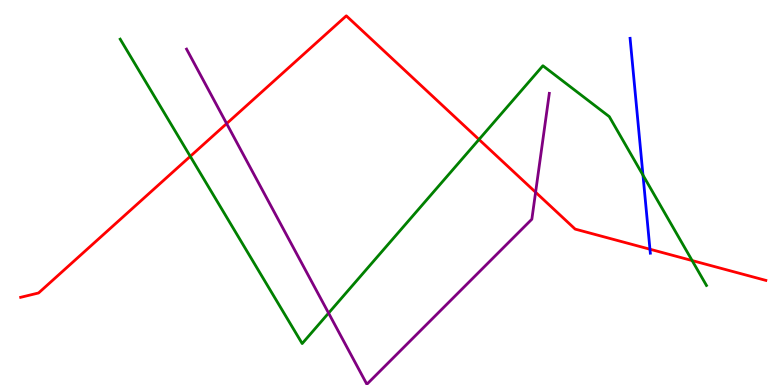[{'lines': ['blue', 'red'], 'intersections': [{'x': 8.39, 'y': 3.53}]}, {'lines': ['green', 'red'], 'intersections': [{'x': 2.46, 'y': 5.94}, {'x': 6.18, 'y': 6.38}, {'x': 8.93, 'y': 3.23}]}, {'lines': ['purple', 'red'], 'intersections': [{'x': 2.92, 'y': 6.79}, {'x': 6.91, 'y': 5.01}]}, {'lines': ['blue', 'green'], 'intersections': [{'x': 8.3, 'y': 5.45}]}, {'lines': ['blue', 'purple'], 'intersections': []}, {'lines': ['green', 'purple'], 'intersections': [{'x': 4.24, 'y': 1.87}]}]